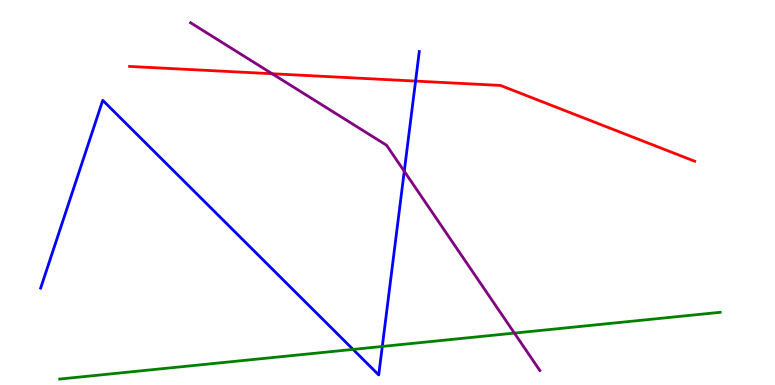[{'lines': ['blue', 'red'], 'intersections': [{'x': 5.36, 'y': 7.89}]}, {'lines': ['green', 'red'], 'intersections': []}, {'lines': ['purple', 'red'], 'intersections': [{'x': 3.51, 'y': 8.08}]}, {'lines': ['blue', 'green'], 'intersections': [{'x': 4.56, 'y': 0.925}, {'x': 4.93, 'y': 1.0}]}, {'lines': ['blue', 'purple'], 'intersections': [{'x': 5.22, 'y': 5.55}]}, {'lines': ['green', 'purple'], 'intersections': [{'x': 6.64, 'y': 1.35}]}]